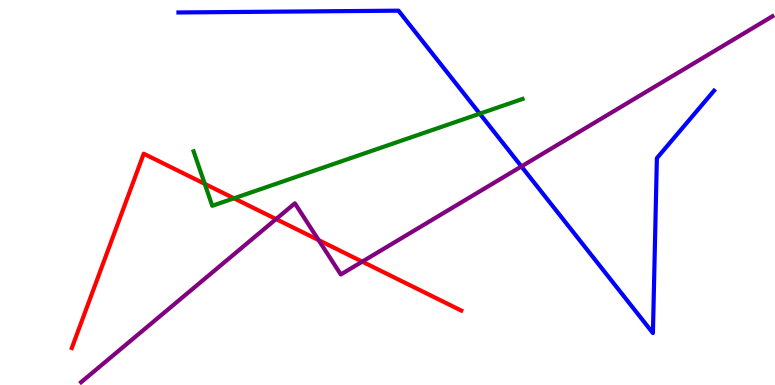[{'lines': ['blue', 'red'], 'intersections': []}, {'lines': ['green', 'red'], 'intersections': [{'x': 2.64, 'y': 5.22}, {'x': 3.02, 'y': 4.85}]}, {'lines': ['purple', 'red'], 'intersections': [{'x': 3.56, 'y': 4.31}, {'x': 4.11, 'y': 3.76}, {'x': 4.67, 'y': 3.2}]}, {'lines': ['blue', 'green'], 'intersections': [{'x': 6.19, 'y': 7.05}]}, {'lines': ['blue', 'purple'], 'intersections': [{'x': 6.73, 'y': 5.68}]}, {'lines': ['green', 'purple'], 'intersections': []}]